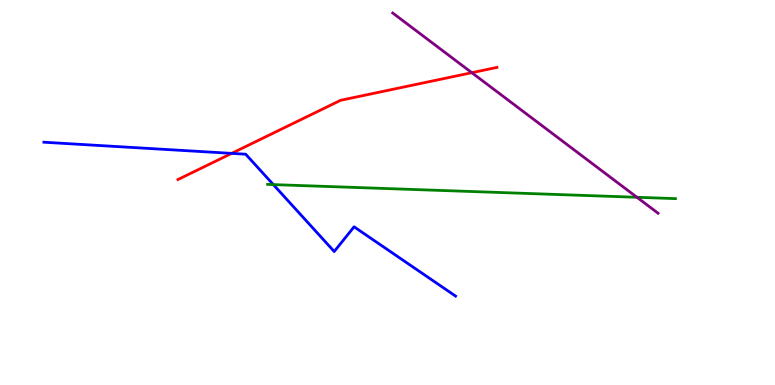[{'lines': ['blue', 'red'], 'intersections': [{'x': 2.99, 'y': 6.02}]}, {'lines': ['green', 'red'], 'intersections': []}, {'lines': ['purple', 'red'], 'intersections': [{'x': 6.09, 'y': 8.11}]}, {'lines': ['blue', 'green'], 'intersections': [{'x': 3.53, 'y': 5.21}]}, {'lines': ['blue', 'purple'], 'intersections': []}, {'lines': ['green', 'purple'], 'intersections': [{'x': 8.22, 'y': 4.88}]}]